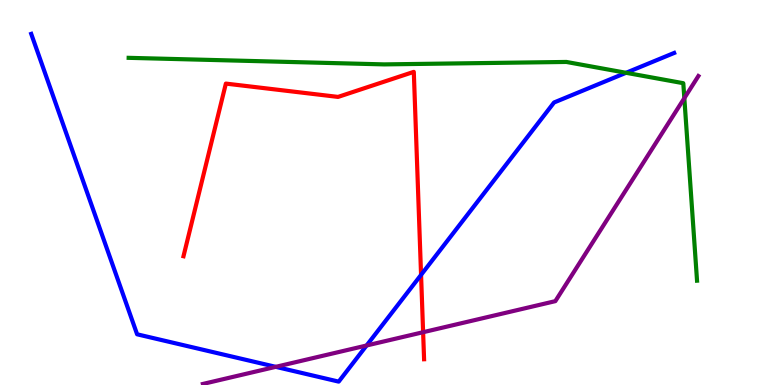[{'lines': ['blue', 'red'], 'intersections': [{'x': 5.43, 'y': 2.86}]}, {'lines': ['green', 'red'], 'intersections': []}, {'lines': ['purple', 'red'], 'intersections': [{'x': 5.46, 'y': 1.37}]}, {'lines': ['blue', 'green'], 'intersections': [{'x': 8.08, 'y': 8.11}]}, {'lines': ['blue', 'purple'], 'intersections': [{'x': 3.56, 'y': 0.472}, {'x': 4.73, 'y': 1.03}]}, {'lines': ['green', 'purple'], 'intersections': [{'x': 8.83, 'y': 7.45}]}]